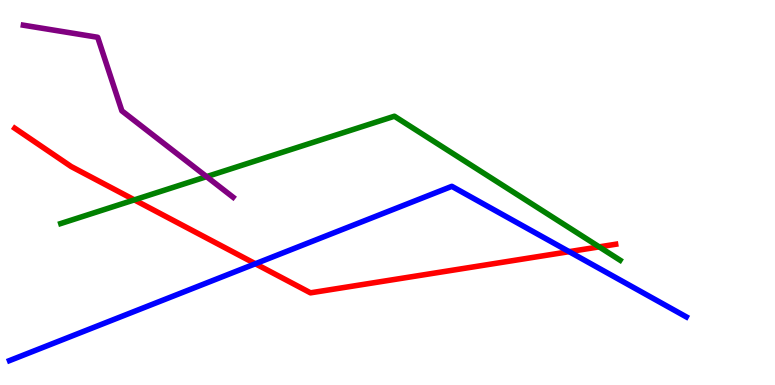[{'lines': ['blue', 'red'], 'intersections': [{'x': 3.3, 'y': 3.15}, {'x': 7.34, 'y': 3.46}]}, {'lines': ['green', 'red'], 'intersections': [{'x': 1.73, 'y': 4.81}, {'x': 7.73, 'y': 3.59}]}, {'lines': ['purple', 'red'], 'intersections': []}, {'lines': ['blue', 'green'], 'intersections': []}, {'lines': ['blue', 'purple'], 'intersections': []}, {'lines': ['green', 'purple'], 'intersections': [{'x': 2.67, 'y': 5.41}]}]